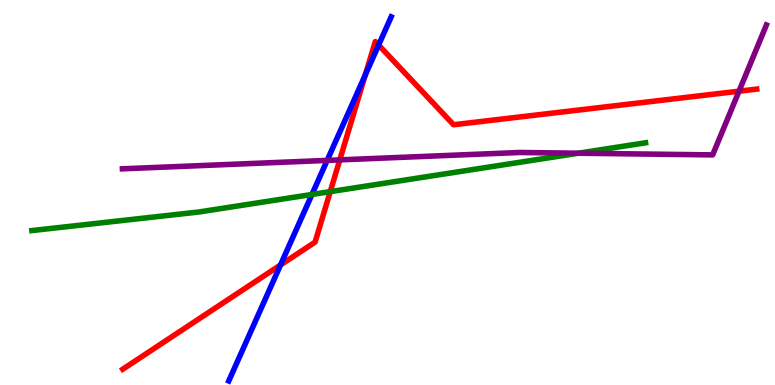[{'lines': ['blue', 'red'], 'intersections': [{'x': 3.62, 'y': 3.12}, {'x': 4.71, 'y': 8.05}, {'x': 4.89, 'y': 8.83}]}, {'lines': ['green', 'red'], 'intersections': [{'x': 4.26, 'y': 5.02}]}, {'lines': ['purple', 'red'], 'intersections': [{'x': 4.38, 'y': 5.85}, {'x': 9.54, 'y': 7.63}]}, {'lines': ['blue', 'green'], 'intersections': [{'x': 4.03, 'y': 4.95}]}, {'lines': ['blue', 'purple'], 'intersections': [{'x': 4.22, 'y': 5.83}]}, {'lines': ['green', 'purple'], 'intersections': [{'x': 7.46, 'y': 6.02}]}]